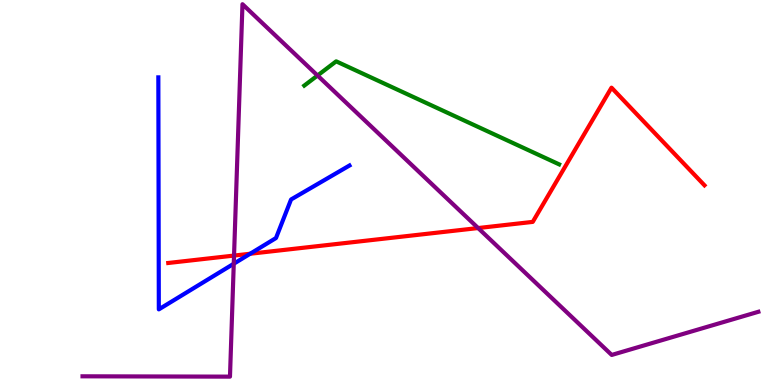[{'lines': ['blue', 'red'], 'intersections': [{'x': 3.23, 'y': 3.41}]}, {'lines': ['green', 'red'], 'intersections': []}, {'lines': ['purple', 'red'], 'intersections': [{'x': 3.02, 'y': 3.36}, {'x': 6.17, 'y': 4.08}]}, {'lines': ['blue', 'green'], 'intersections': []}, {'lines': ['blue', 'purple'], 'intersections': [{'x': 3.02, 'y': 3.15}]}, {'lines': ['green', 'purple'], 'intersections': [{'x': 4.1, 'y': 8.04}]}]